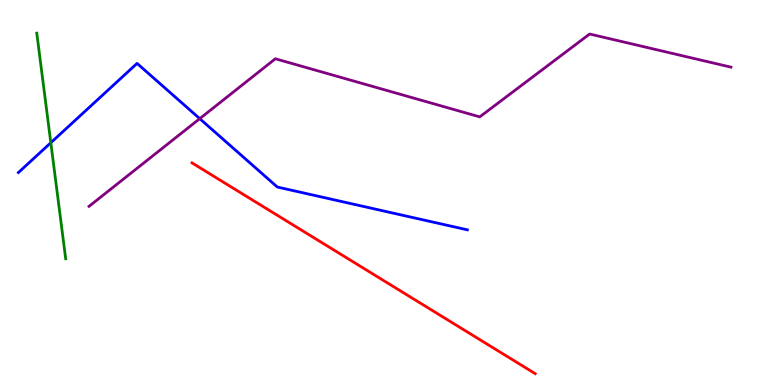[{'lines': ['blue', 'red'], 'intersections': []}, {'lines': ['green', 'red'], 'intersections': []}, {'lines': ['purple', 'red'], 'intersections': []}, {'lines': ['blue', 'green'], 'intersections': [{'x': 0.656, 'y': 6.29}]}, {'lines': ['blue', 'purple'], 'intersections': [{'x': 2.58, 'y': 6.92}]}, {'lines': ['green', 'purple'], 'intersections': []}]